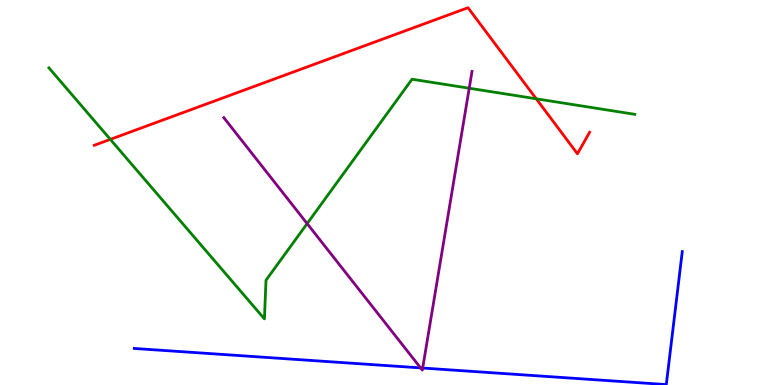[{'lines': ['blue', 'red'], 'intersections': []}, {'lines': ['green', 'red'], 'intersections': [{'x': 1.42, 'y': 6.38}, {'x': 6.92, 'y': 7.43}]}, {'lines': ['purple', 'red'], 'intersections': []}, {'lines': ['blue', 'green'], 'intersections': []}, {'lines': ['blue', 'purple'], 'intersections': [{'x': 5.43, 'y': 0.444}, {'x': 5.45, 'y': 0.441}]}, {'lines': ['green', 'purple'], 'intersections': [{'x': 3.96, 'y': 4.19}, {'x': 6.05, 'y': 7.71}]}]